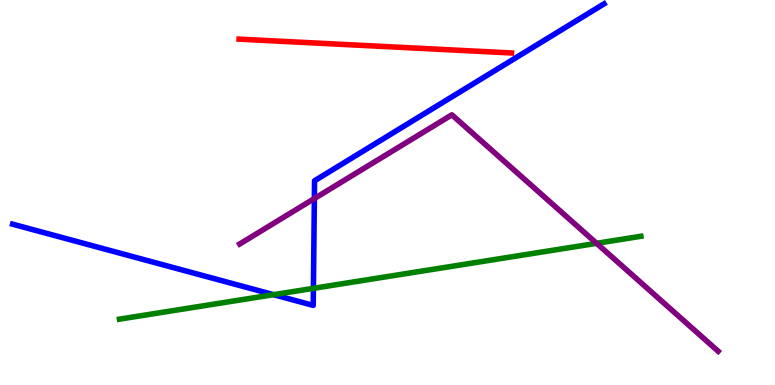[{'lines': ['blue', 'red'], 'intersections': []}, {'lines': ['green', 'red'], 'intersections': []}, {'lines': ['purple', 'red'], 'intersections': []}, {'lines': ['blue', 'green'], 'intersections': [{'x': 3.53, 'y': 2.35}, {'x': 4.04, 'y': 2.51}]}, {'lines': ['blue', 'purple'], 'intersections': [{'x': 4.06, 'y': 4.84}]}, {'lines': ['green', 'purple'], 'intersections': [{'x': 7.7, 'y': 3.68}]}]